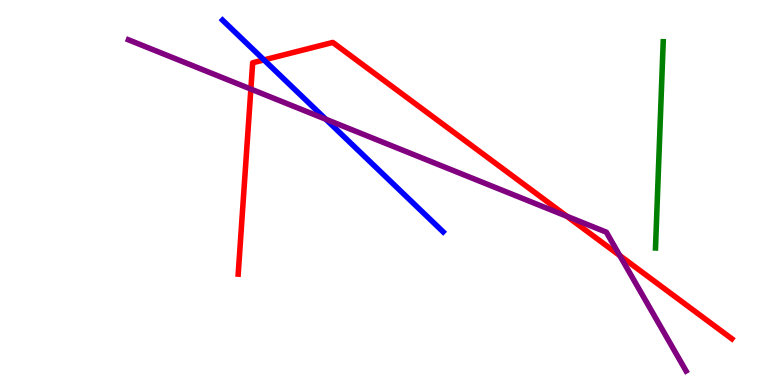[{'lines': ['blue', 'red'], 'intersections': [{'x': 3.41, 'y': 8.44}]}, {'lines': ['green', 'red'], 'intersections': []}, {'lines': ['purple', 'red'], 'intersections': [{'x': 3.24, 'y': 7.69}, {'x': 7.31, 'y': 4.38}, {'x': 8.0, 'y': 3.36}]}, {'lines': ['blue', 'green'], 'intersections': []}, {'lines': ['blue', 'purple'], 'intersections': [{'x': 4.2, 'y': 6.9}]}, {'lines': ['green', 'purple'], 'intersections': []}]